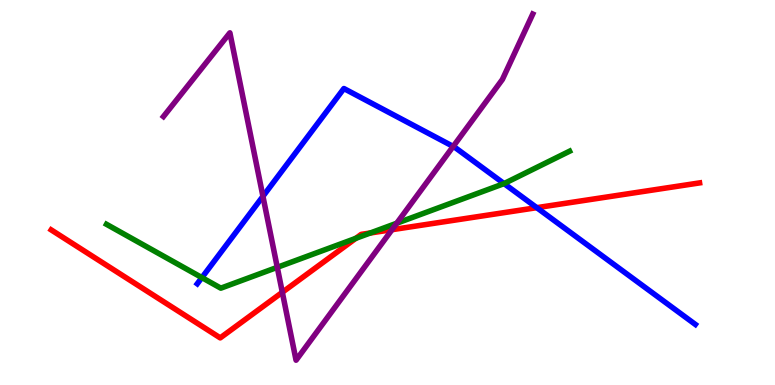[{'lines': ['blue', 'red'], 'intersections': [{'x': 6.93, 'y': 4.61}]}, {'lines': ['green', 'red'], 'intersections': [{'x': 4.59, 'y': 3.81}, {'x': 4.78, 'y': 3.95}]}, {'lines': ['purple', 'red'], 'intersections': [{'x': 3.64, 'y': 2.41}, {'x': 5.06, 'y': 4.03}]}, {'lines': ['blue', 'green'], 'intersections': [{'x': 2.61, 'y': 2.79}, {'x': 6.5, 'y': 5.23}]}, {'lines': ['blue', 'purple'], 'intersections': [{'x': 3.39, 'y': 4.9}, {'x': 5.85, 'y': 6.2}]}, {'lines': ['green', 'purple'], 'intersections': [{'x': 3.58, 'y': 3.06}, {'x': 5.12, 'y': 4.2}]}]